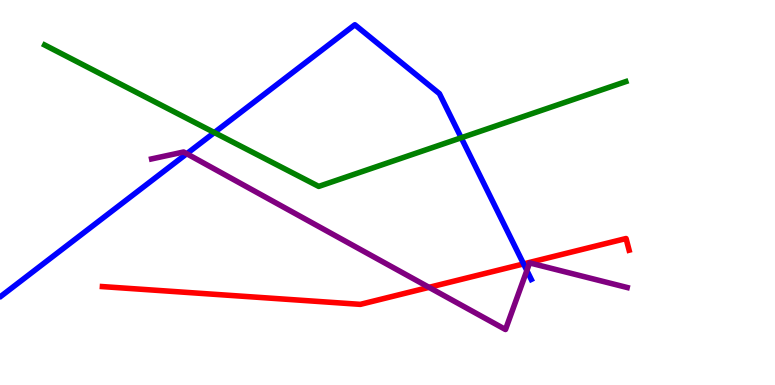[{'lines': ['blue', 'red'], 'intersections': [{'x': 6.76, 'y': 3.15}]}, {'lines': ['green', 'red'], 'intersections': []}, {'lines': ['purple', 'red'], 'intersections': [{'x': 5.54, 'y': 2.54}]}, {'lines': ['blue', 'green'], 'intersections': [{'x': 2.77, 'y': 6.56}, {'x': 5.95, 'y': 6.42}]}, {'lines': ['blue', 'purple'], 'intersections': [{'x': 2.41, 'y': 6.01}, {'x': 6.8, 'y': 2.97}]}, {'lines': ['green', 'purple'], 'intersections': []}]